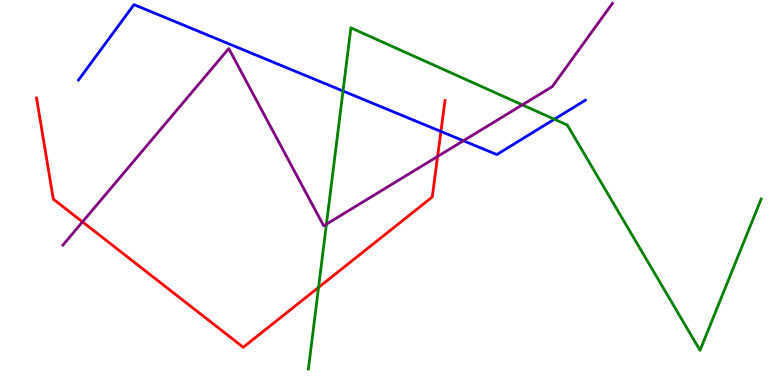[{'lines': ['blue', 'red'], 'intersections': [{'x': 5.69, 'y': 6.59}]}, {'lines': ['green', 'red'], 'intersections': [{'x': 4.11, 'y': 2.53}]}, {'lines': ['purple', 'red'], 'intersections': [{'x': 1.06, 'y': 4.24}, {'x': 5.65, 'y': 5.94}]}, {'lines': ['blue', 'green'], 'intersections': [{'x': 4.43, 'y': 7.64}, {'x': 7.15, 'y': 6.9}]}, {'lines': ['blue', 'purple'], 'intersections': [{'x': 5.98, 'y': 6.34}]}, {'lines': ['green', 'purple'], 'intersections': [{'x': 4.21, 'y': 4.18}, {'x': 6.74, 'y': 7.28}]}]